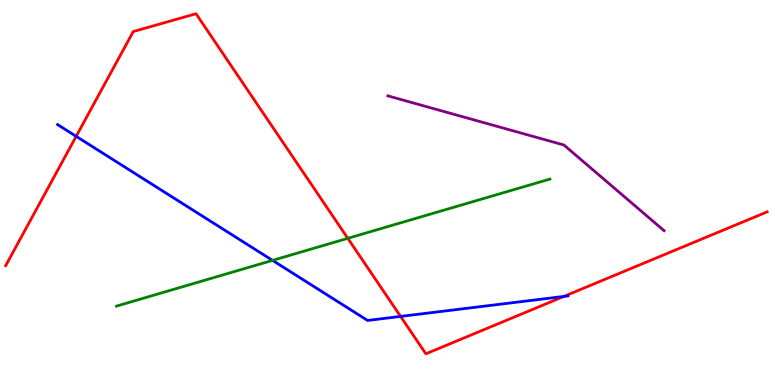[{'lines': ['blue', 'red'], 'intersections': [{'x': 0.983, 'y': 6.46}, {'x': 5.17, 'y': 1.78}, {'x': 7.28, 'y': 2.3}]}, {'lines': ['green', 'red'], 'intersections': [{'x': 4.49, 'y': 3.81}]}, {'lines': ['purple', 'red'], 'intersections': []}, {'lines': ['blue', 'green'], 'intersections': [{'x': 3.52, 'y': 3.24}]}, {'lines': ['blue', 'purple'], 'intersections': []}, {'lines': ['green', 'purple'], 'intersections': []}]